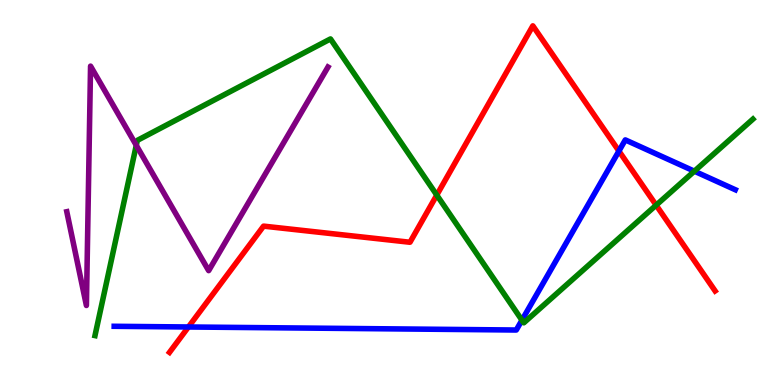[{'lines': ['blue', 'red'], 'intersections': [{'x': 2.43, 'y': 1.51}, {'x': 7.99, 'y': 6.08}]}, {'lines': ['green', 'red'], 'intersections': [{'x': 5.64, 'y': 4.93}, {'x': 8.47, 'y': 4.67}]}, {'lines': ['purple', 'red'], 'intersections': []}, {'lines': ['blue', 'green'], 'intersections': [{'x': 6.73, 'y': 1.68}, {'x': 8.96, 'y': 5.55}]}, {'lines': ['blue', 'purple'], 'intersections': []}, {'lines': ['green', 'purple'], 'intersections': [{'x': 1.76, 'y': 6.23}]}]